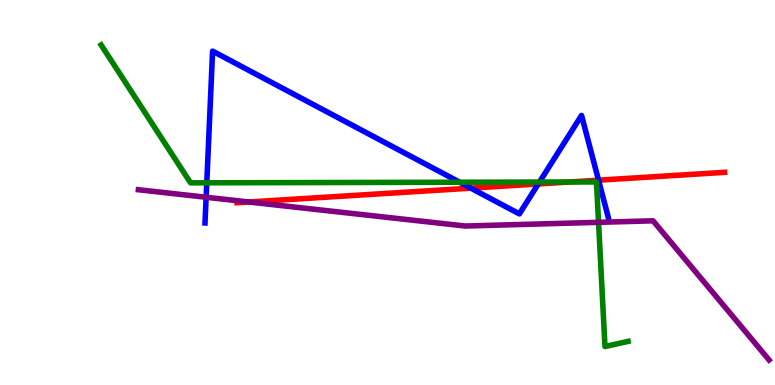[{'lines': ['blue', 'red'], 'intersections': [{'x': 6.08, 'y': 5.11}, {'x': 6.95, 'y': 5.22}, {'x': 7.72, 'y': 5.32}]}, {'lines': ['green', 'red'], 'intersections': [{'x': 7.35, 'y': 5.27}]}, {'lines': ['purple', 'red'], 'intersections': [{'x': 3.21, 'y': 4.75}]}, {'lines': ['blue', 'green'], 'intersections': [{'x': 2.67, 'y': 5.25}, {'x': 5.93, 'y': 5.27}, {'x': 6.96, 'y': 5.27}]}, {'lines': ['blue', 'purple'], 'intersections': [{'x': 2.66, 'y': 4.88}]}, {'lines': ['green', 'purple'], 'intersections': [{'x': 7.72, 'y': 4.23}]}]